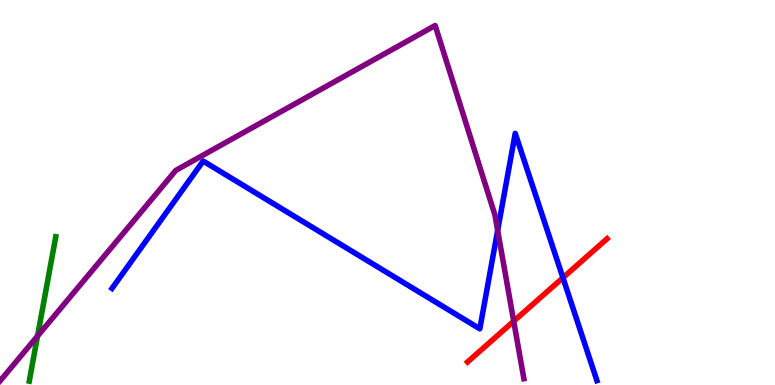[{'lines': ['blue', 'red'], 'intersections': [{'x': 7.26, 'y': 2.79}]}, {'lines': ['green', 'red'], 'intersections': []}, {'lines': ['purple', 'red'], 'intersections': [{'x': 6.63, 'y': 1.66}]}, {'lines': ['blue', 'green'], 'intersections': []}, {'lines': ['blue', 'purple'], 'intersections': [{'x': 6.42, 'y': 4.02}]}, {'lines': ['green', 'purple'], 'intersections': [{'x': 0.484, 'y': 1.27}]}]